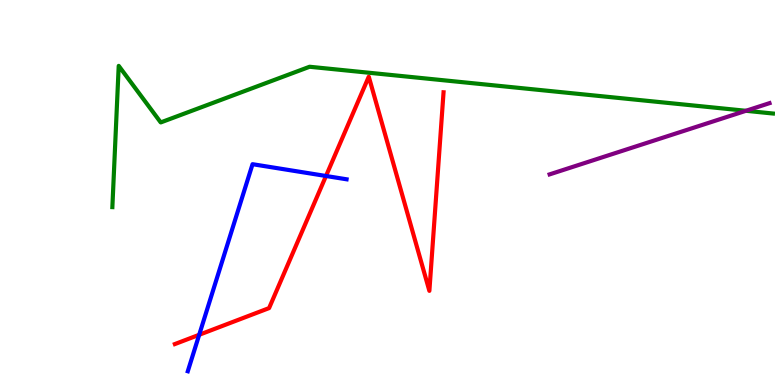[{'lines': ['blue', 'red'], 'intersections': [{'x': 2.57, 'y': 1.3}, {'x': 4.21, 'y': 5.43}]}, {'lines': ['green', 'red'], 'intersections': []}, {'lines': ['purple', 'red'], 'intersections': []}, {'lines': ['blue', 'green'], 'intersections': []}, {'lines': ['blue', 'purple'], 'intersections': []}, {'lines': ['green', 'purple'], 'intersections': [{'x': 9.62, 'y': 7.12}]}]